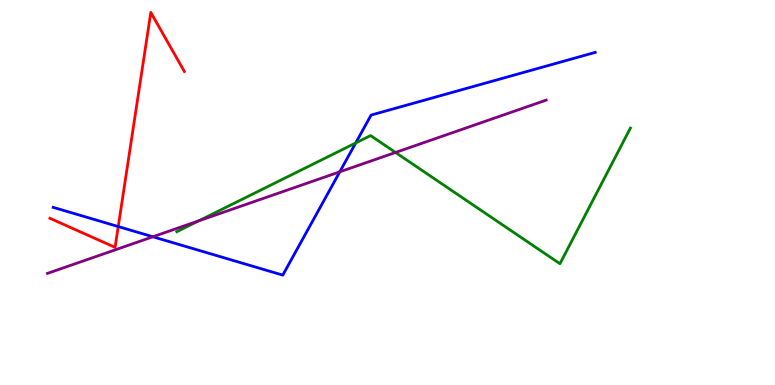[{'lines': ['blue', 'red'], 'intersections': [{'x': 1.53, 'y': 4.12}]}, {'lines': ['green', 'red'], 'intersections': []}, {'lines': ['purple', 'red'], 'intersections': []}, {'lines': ['blue', 'green'], 'intersections': [{'x': 4.59, 'y': 6.29}]}, {'lines': ['blue', 'purple'], 'intersections': [{'x': 1.97, 'y': 3.85}, {'x': 4.38, 'y': 5.54}]}, {'lines': ['green', 'purple'], 'intersections': [{'x': 2.57, 'y': 4.26}, {'x': 5.1, 'y': 6.04}]}]